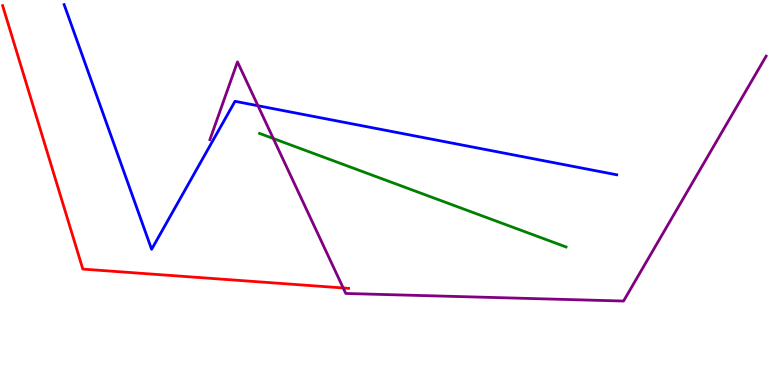[{'lines': ['blue', 'red'], 'intersections': []}, {'lines': ['green', 'red'], 'intersections': []}, {'lines': ['purple', 'red'], 'intersections': [{'x': 4.43, 'y': 2.52}]}, {'lines': ['blue', 'green'], 'intersections': []}, {'lines': ['blue', 'purple'], 'intersections': [{'x': 3.33, 'y': 7.25}]}, {'lines': ['green', 'purple'], 'intersections': [{'x': 3.53, 'y': 6.4}]}]